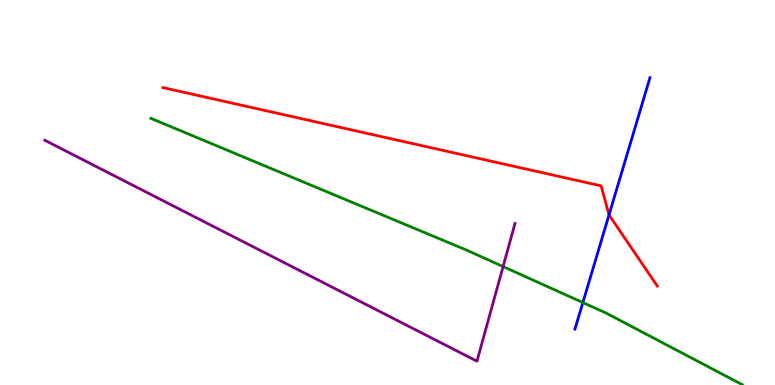[{'lines': ['blue', 'red'], 'intersections': [{'x': 7.86, 'y': 4.42}]}, {'lines': ['green', 'red'], 'intersections': []}, {'lines': ['purple', 'red'], 'intersections': []}, {'lines': ['blue', 'green'], 'intersections': [{'x': 7.52, 'y': 2.14}]}, {'lines': ['blue', 'purple'], 'intersections': []}, {'lines': ['green', 'purple'], 'intersections': [{'x': 6.49, 'y': 3.08}]}]